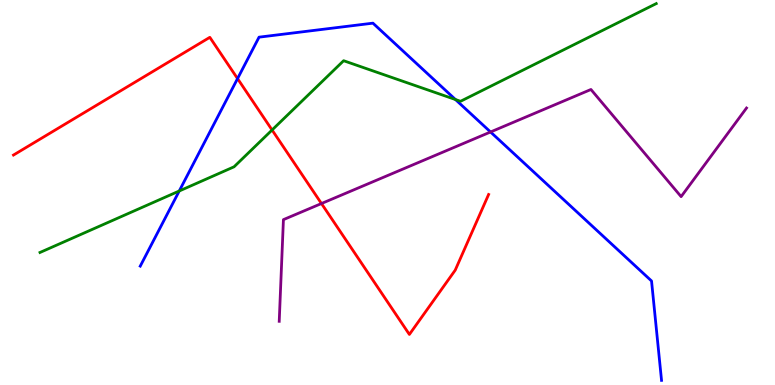[{'lines': ['blue', 'red'], 'intersections': [{'x': 3.07, 'y': 7.96}]}, {'lines': ['green', 'red'], 'intersections': [{'x': 3.51, 'y': 6.62}]}, {'lines': ['purple', 'red'], 'intersections': [{'x': 4.15, 'y': 4.71}]}, {'lines': ['blue', 'green'], 'intersections': [{'x': 2.31, 'y': 5.04}, {'x': 5.88, 'y': 7.41}]}, {'lines': ['blue', 'purple'], 'intersections': [{'x': 6.33, 'y': 6.57}]}, {'lines': ['green', 'purple'], 'intersections': []}]